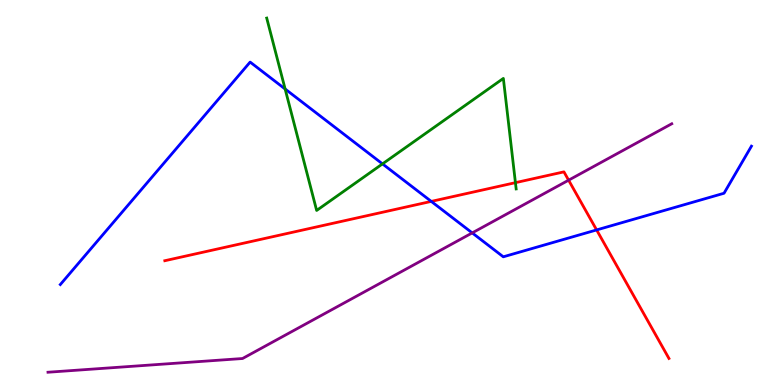[{'lines': ['blue', 'red'], 'intersections': [{'x': 5.56, 'y': 4.77}, {'x': 7.7, 'y': 4.03}]}, {'lines': ['green', 'red'], 'intersections': [{'x': 6.65, 'y': 5.26}]}, {'lines': ['purple', 'red'], 'intersections': [{'x': 7.34, 'y': 5.32}]}, {'lines': ['blue', 'green'], 'intersections': [{'x': 3.68, 'y': 7.69}, {'x': 4.94, 'y': 5.74}]}, {'lines': ['blue', 'purple'], 'intersections': [{'x': 6.09, 'y': 3.95}]}, {'lines': ['green', 'purple'], 'intersections': []}]